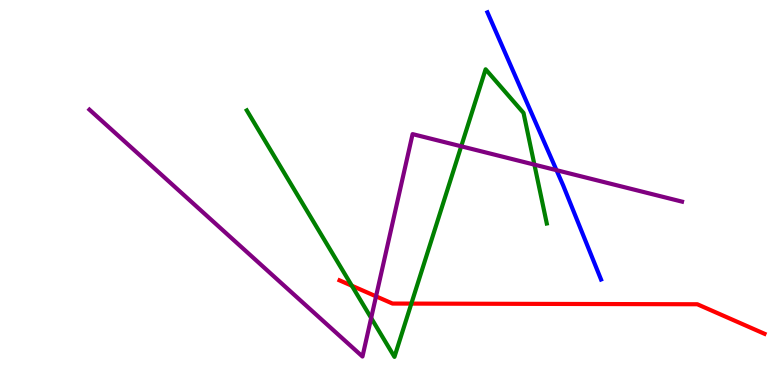[{'lines': ['blue', 'red'], 'intersections': []}, {'lines': ['green', 'red'], 'intersections': [{'x': 4.54, 'y': 2.58}, {'x': 5.31, 'y': 2.11}]}, {'lines': ['purple', 'red'], 'intersections': [{'x': 4.85, 'y': 2.3}]}, {'lines': ['blue', 'green'], 'intersections': []}, {'lines': ['blue', 'purple'], 'intersections': [{'x': 7.18, 'y': 5.58}]}, {'lines': ['green', 'purple'], 'intersections': [{'x': 4.79, 'y': 1.74}, {'x': 5.95, 'y': 6.2}, {'x': 6.9, 'y': 5.72}]}]